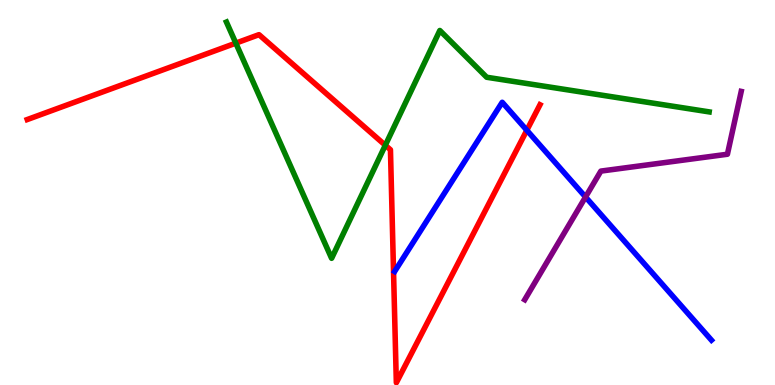[{'lines': ['blue', 'red'], 'intersections': [{'x': 6.8, 'y': 6.62}]}, {'lines': ['green', 'red'], 'intersections': [{'x': 3.04, 'y': 8.88}, {'x': 4.97, 'y': 6.23}]}, {'lines': ['purple', 'red'], 'intersections': []}, {'lines': ['blue', 'green'], 'intersections': []}, {'lines': ['blue', 'purple'], 'intersections': [{'x': 7.56, 'y': 4.88}]}, {'lines': ['green', 'purple'], 'intersections': []}]